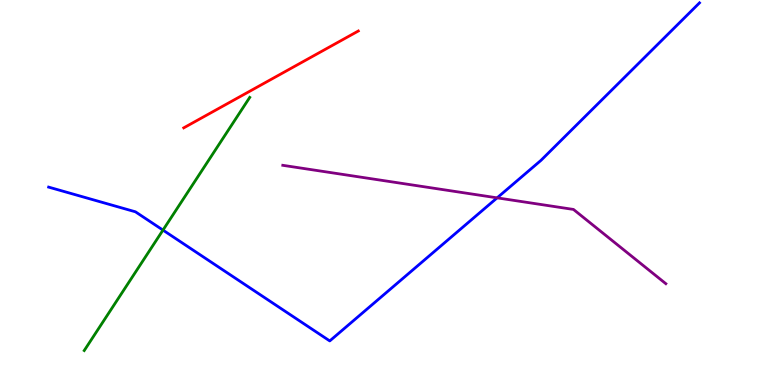[{'lines': ['blue', 'red'], 'intersections': []}, {'lines': ['green', 'red'], 'intersections': []}, {'lines': ['purple', 'red'], 'intersections': []}, {'lines': ['blue', 'green'], 'intersections': [{'x': 2.1, 'y': 4.02}]}, {'lines': ['blue', 'purple'], 'intersections': [{'x': 6.41, 'y': 4.86}]}, {'lines': ['green', 'purple'], 'intersections': []}]